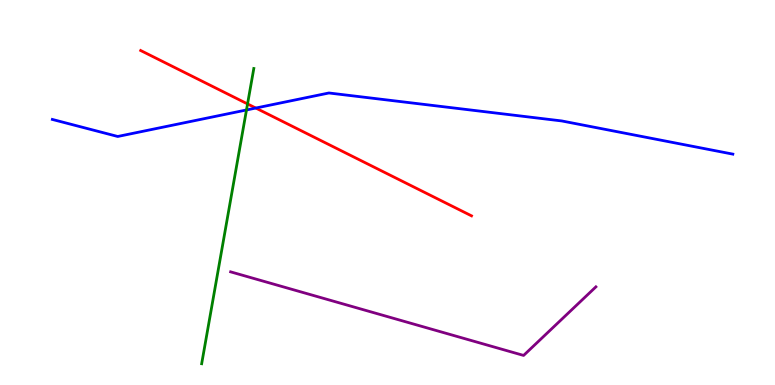[{'lines': ['blue', 'red'], 'intersections': [{'x': 3.3, 'y': 7.19}]}, {'lines': ['green', 'red'], 'intersections': [{'x': 3.19, 'y': 7.3}]}, {'lines': ['purple', 'red'], 'intersections': []}, {'lines': ['blue', 'green'], 'intersections': [{'x': 3.18, 'y': 7.14}]}, {'lines': ['blue', 'purple'], 'intersections': []}, {'lines': ['green', 'purple'], 'intersections': []}]